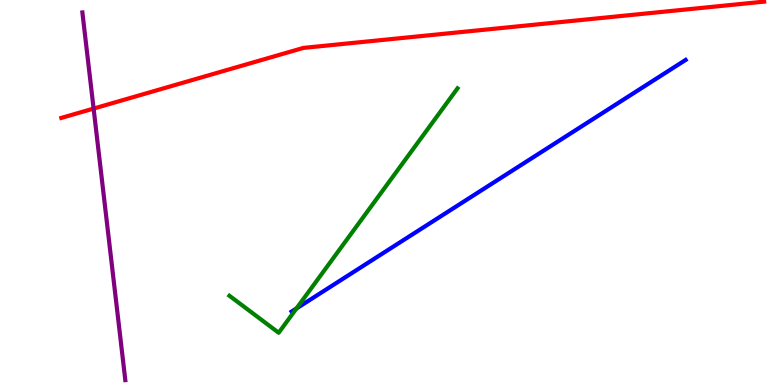[{'lines': ['blue', 'red'], 'intersections': []}, {'lines': ['green', 'red'], 'intersections': []}, {'lines': ['purple', 'red'], 'intersections': [{'x': 1.21, 'y': 7.18}]}, {'lines': ['blue', 'green'], 'intersections': [{'x': 3.83, 'y': 1.99}]}, {'lines': ['blue', 'purple'], 'intersections': []}, {'lines': ['green', 'purple'], 'intersections': []}]